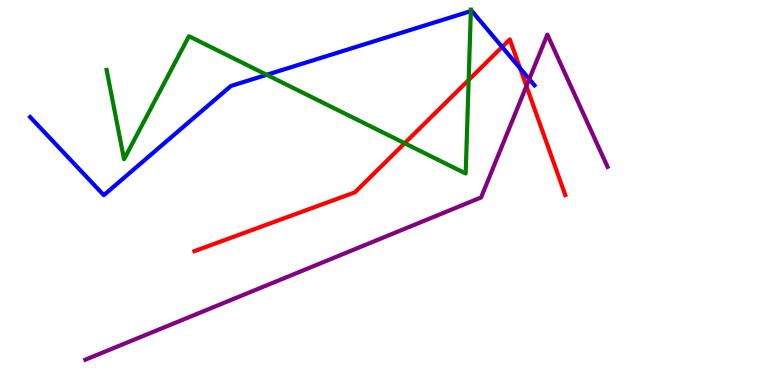[{'lines': ['blue', 'red'], 'intersections': [{'x': 6.48, 'y': 8.78}, {'x': 6.71, 'y': 8.23}]}, {'lines': ['green', 'red'], 'intersections': [{'x': 5.22, 'y': 6.28}, {'x': 6.05, 'y': 7.92}]}, {'lines': ['purple', 'red'], 'intersections': [{'x': 6.79, 'y': 7.76}]}, {'lines': ['blue', 'green'], 'intersections': [{'x': 3.44, 'y': 8.06}, {'x': 6.08, 'y': 9.71}]}, {'lines': ['blue', 'purple'], 'intersections': [{'x': 6.83, 'y': 7.94}]}, {'lines': ['green', 'purple'], 'intersections': []}]